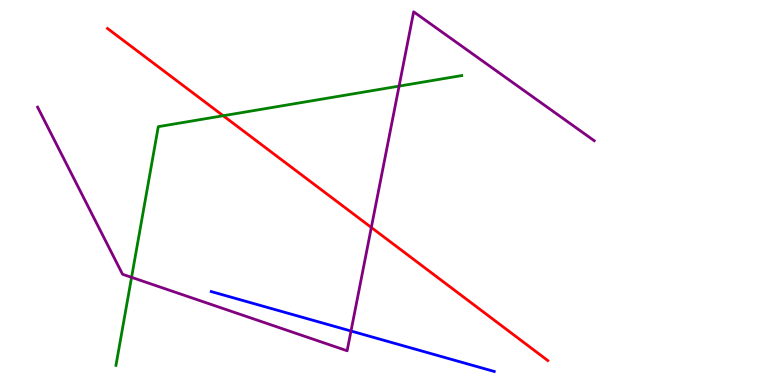[{'lines': ['blue', 'red'], 'intersections': []}, {'lines': ['green', 'red'], 'intersections': [{'x': 2.88, 'y': 6.99}]}, {'lines': ['purple', 'red'], 'intersections': [{'x': 4.79, 'y': 4.09}]}, {'lines': ['blue', 'green'], 'intersections': []}, {'lines': ['blue', 'purple'], 'intersections': [{'x': 4.53, 'y': 1.4}]}, {'lines': ['green', 'purple'], 'intersections': [{'x': 1.7, 'y': 2.8}, {'x': 5.15, 'y': 7.76}]}]